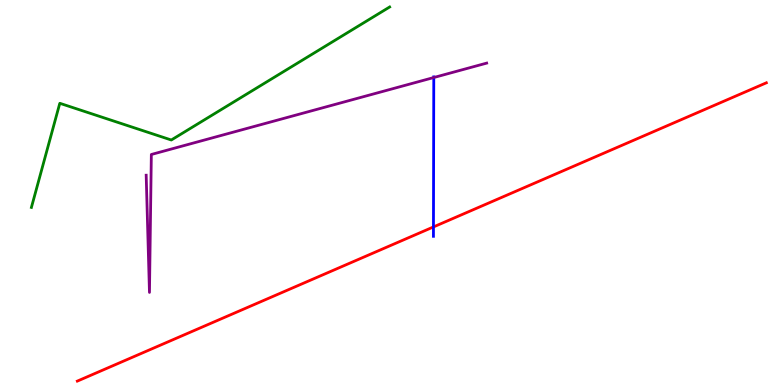[{'lines': ['blue', 'red'], 'intersections': [{'x': 5.59, 'y': 4.11}]}, {'lines': ['green', 'red'], 'intersections': []}, {'lines': ['purple', 'red'], 'intersections': []}, {'lines': ['blue', 'green'], 'intersections': []}, {'lines': ['blue', 'purple'], 'intersections': [{'x': 5.6, 'y': 7.99}]}, {'lines': ['green', 'purple'], 'intersections': []}]